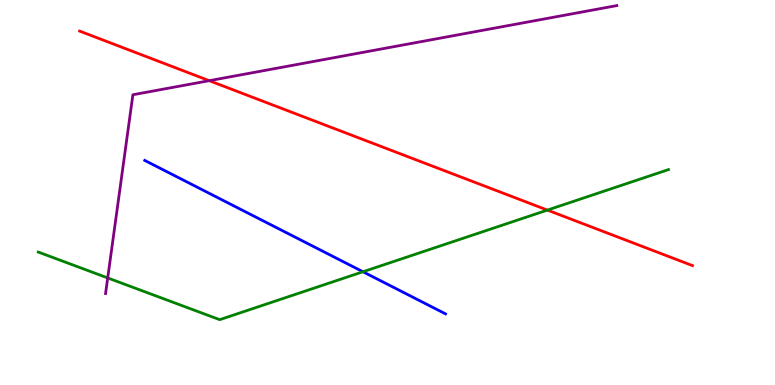[{'lines': ['blue', 'red'], 'intersections': []}, {'lines': ['green', 'red'], 'intersections': [{'x': 7.06, 'y': 4.54}]}, {'lines': ['purple', 'red'], 'intersections': [{'x': 2.7, 'y': 7.9}]}, {'lines': ['blue', 'green'], 'intersections': [{'x': 4.68, 'y': 2.94}]}, {'lines': ['blue', 'purple'], 'intersections': []}, {'lines': ['green', 'purple'], 'intersections': [{'x': 1.39, 'y': 2.78}]}]